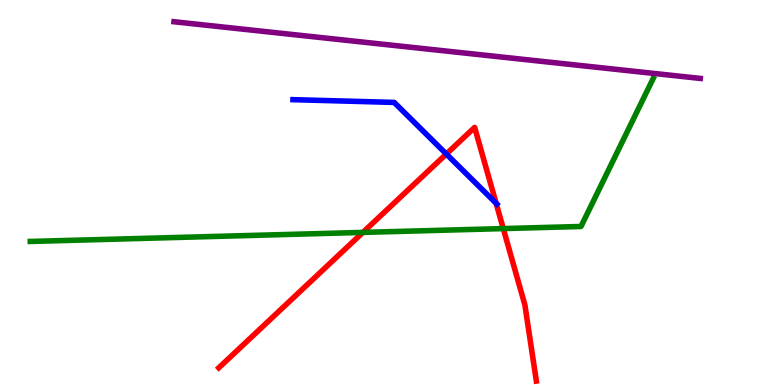[{'lines': ['blue', 'red'], 'intersections': [{'x': 5.76, 'y': 6.0}, {'x': 6.4, 'y': 4.72}]}, {'lines': ['green', 'red'], 'intersections': [{'x': 4.68, 'y': 3.96}, {'x': 6.49, 'y': 4.06}]}, {'lines': ['purple', 'red'], 'intersections': []}, {'lines': ['blue', 'green'], 'intersections': []}, {'lines': ['blue', 'purple'], 'intersections': []}, {'lines': ['green', 'purple'], 'intersections': []}]